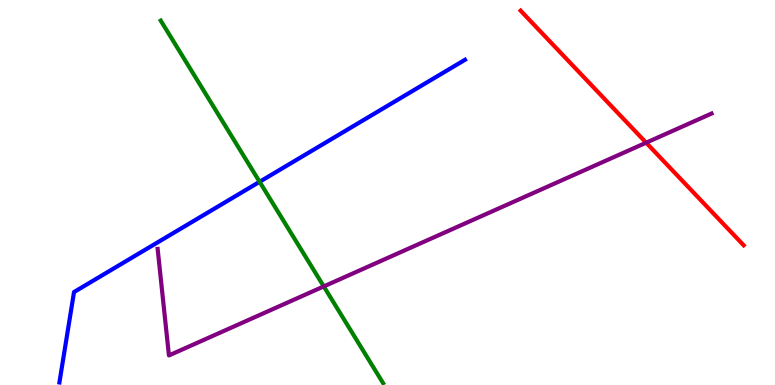[{'lines': ['blue', 'red'], 'intersections': []}, {'lines': ['green', 'red'], 'intersections': []}, {'lines': ['purple', 'red'], 'intersections': [{'x': 8.34, 'y': 6.29}]}, {'lines': ['blue', 'green'], 'intersections': [{'x': 3.35, 'y': 5.28}]}, {'lines': ['blue', 'purple'], 'intersections': []}, {'lines': ['green', 'purple'], 'intersections': [{'x': 4.18, 'y': 2.56}]}]